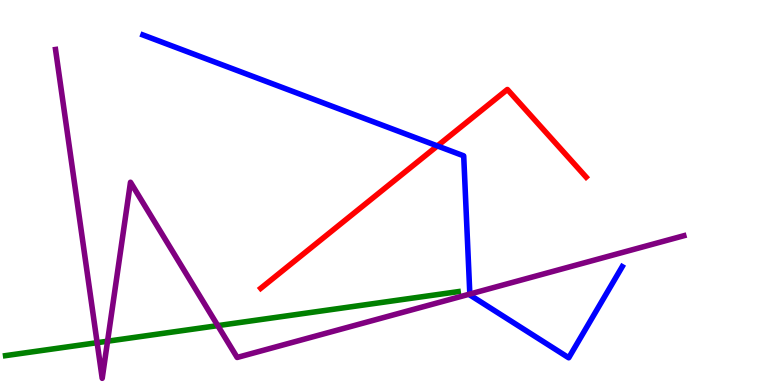[{'lines': ['blue', 'red'], 'intersections': [{'x': 5.64, 'y': 6.21}]}, {'lines': ['green', 'red'], 'intersections': []}, {'lines': ['purple', 'red'], 'intersections': []}, {'lines': ['blue', 'green'], 'intersections': []}, {'lines': ['blue', 'purple'], 'intersections': [{'x': 6.06, 'y': 2.36}]}, {'lines': ['green', 'purple'], 'intersections': [{'x': 1.25, 'y': 1.1}, {'x': 1.39, 'y': 1.14}, {'x': 2.81, 'y': 1.54}]}]